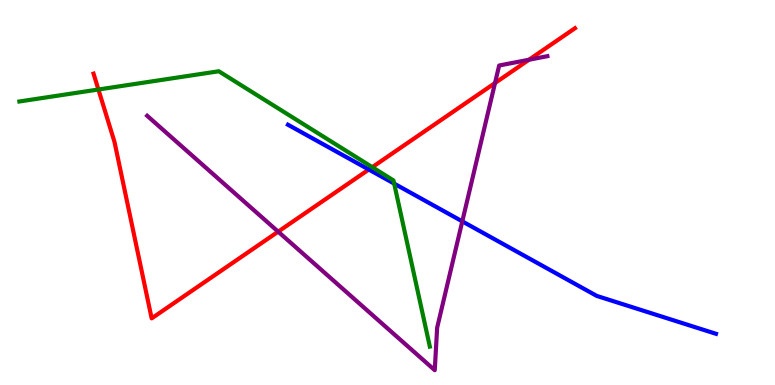[{'lines': ['blue', 'red'], 'intersections': [{'x': 4.76, 'y': 5.6}]}, {'lines': ['green', 'red'], 'intersections': [{'x': 1.27, 'y': 7.68}, {'x': 4.8, 'y': 5.66}]}, {'lines': ['purple', 'red'], 'intersections': [{'x': 3.59, 'y': 3.98}, {'x': 6.39, 'y': 7.84}, {'x': 6.83, 'y': 8.45}]}, {'lines': ['blue', 'green'], 'intersections': [{'x': 5.09, 'y': 5.23}]}, {'lines': ['blue', 'purple'], 'intersections': [{'x': 5.97, 'y': 4.25}]}, {'lines': ['green', 'purple'], 'intersections': []}]